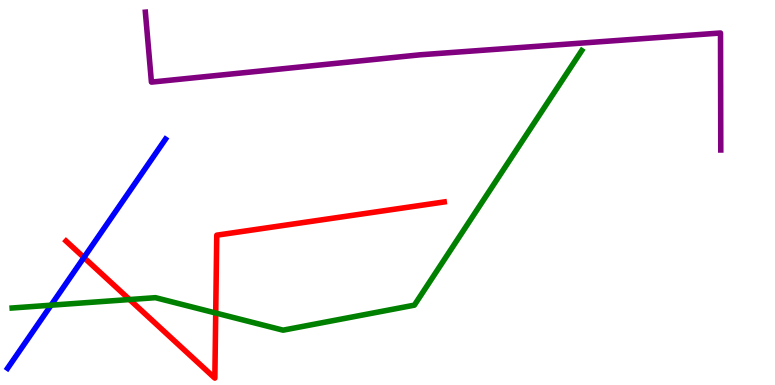[{'lines': ['blue', 'red'], 'intersections': [{'x': 1.08, 'y': 3.31}]}, {'lines': ['green', 'red'], 'intersections': [{'x': 1.67, 'y': 2.22}, {'x': 2.78, 'y': 1.87}]}, {'lines': ['purple', 'red'], 'intersections': []}, {'lines': ['blue', 'green'], 'intersections': [{'x': 0.659, 'y': 2.07}]}, {'lines': ['blue', 'purple'], 'intersections': []}, {'lines': ['green', 'purple'], 'intersections': []}]